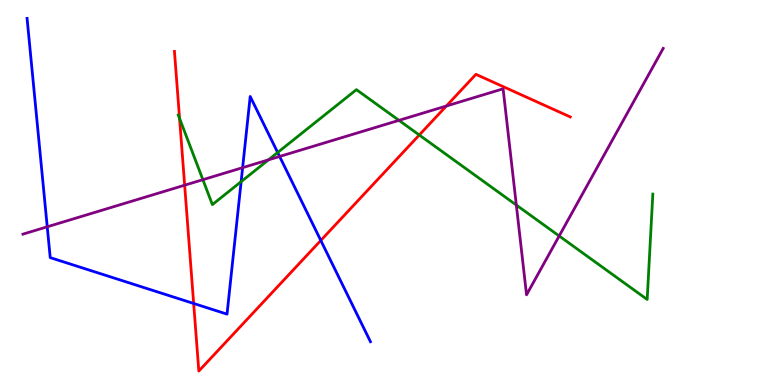[{'lines': ['blue', 'red'], 'intersections': [{'x': 2.5, 'y': 2.12}, {'x': 4.14, 'y': 3.75}]}, {'lines': ['green', 'red'], 'intersections': [{'x': 2.32, 'y': 6.92}, {'x': 5.41, 'y': 6.49}]}, {'lines': ['purple', 'red'], 'intersections': [{'x': 2.38, 'y': 5.19}, {'x': 5.76, 'y': 7.25}]}, {'lines': ['blue', 'green'], 'intersections': [{'x': 3.11, 'y': 5.28}, {'x': 3.58, 'y': 6.04}]}, {'lines': ['blue', 'purple'], 'intersections': [{'x': 0.61, 'y': 4.11}, {'x': 3.13, 'y': 5.65}, {'x': 3.61, 'y': 5.94}]}, {'lines': ['green', 'purple'], 'intersections': [{'x': 2.62, 'y': 5.33}, {'x': 3.46, 'y': 5.85}, {'x': 5.15, 'y': 6.87}, {'x': 6.66, 'y': 4.67}, {'x': 7.22, 'y': 3.87}]}]